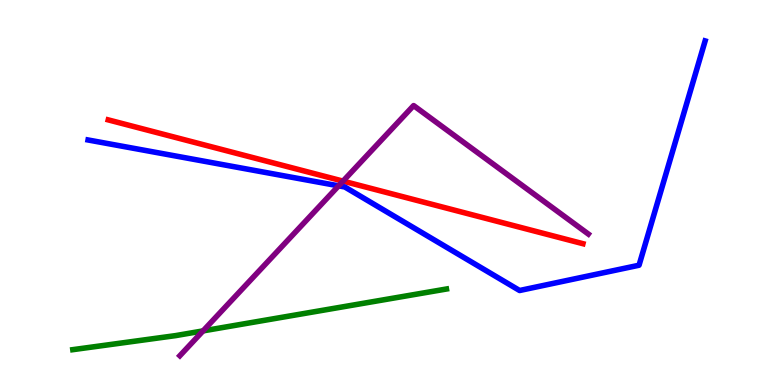[{'lines': ['blue', 'red'], 'intersections': []}, {'lines': ['green', 'red'], 'intersections': []}, {'lines': ['purple', 'red'], 'intersections': [{'x': 4.43, 'y': 5.3}]}, {'lines': ['blue', 'green'], 'intersections': []}, {'lines': ['blue', 'purple'], 'intersections': [{'x': 4.37, 'y': 5.17}]}, {'lines': ['green', 'purple'], 'intersections': [{'x': 2.62, 'y': 1.41}]}]